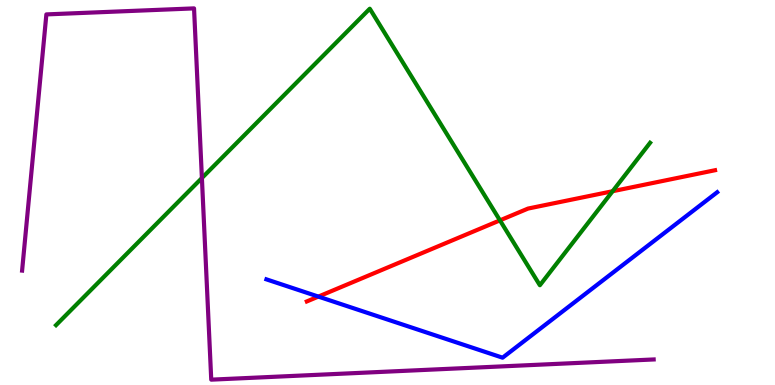[{'lines': ['blue', 'red'], 'intersections': [{'x': 4.11, 'y': 2.3}]}, {'lines': ['green', 'red'], 'intersections': [{'x': 6.45, 'y': 4.28}, {'x': 7.9, 'y': 5.03}]}, {'lines': ['purple', 'red'], 'intersections': []}, {'lines': ['blue', 'green'], 'intersections': []}, {'lines': ['blue', 'purple'], 'intersections': []}, {'lines': ['green', 'purple'], 'intersections': [{'x': 2.61, 'y': 5.38}]}]